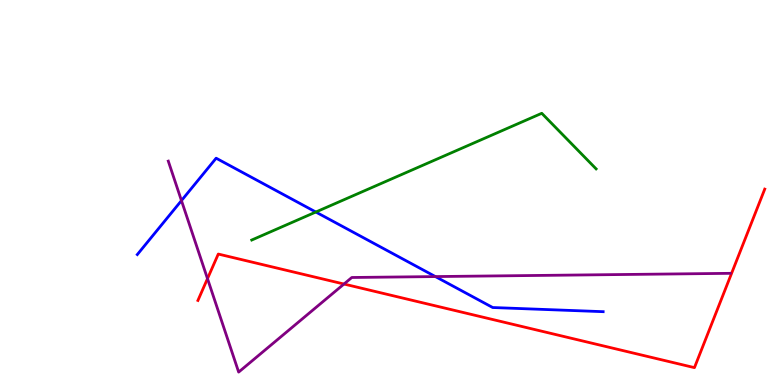[{'lines': ['blue', 'red'], 'intersections': []}, {'lines': ['green', 'red'], 'intersections': []}, {'lines': ['purple', 'red'], 'intersections': [{'x': 2.68, 'y': 2.76}, {'x': 4.44, 'y': 2.62}]}, {'lines': ['blue', 'green'], 'intersections': [{'x': 4.08, 'y': 4.49}]}, {'lines': ['blue', 'purple'], 'intersections': [{'x': 2.34, 'y': 4.79}, {'x': 5.62, 'y': 2.82}]}, {'lines': ['green', 'purple'], 'intersections': []}]